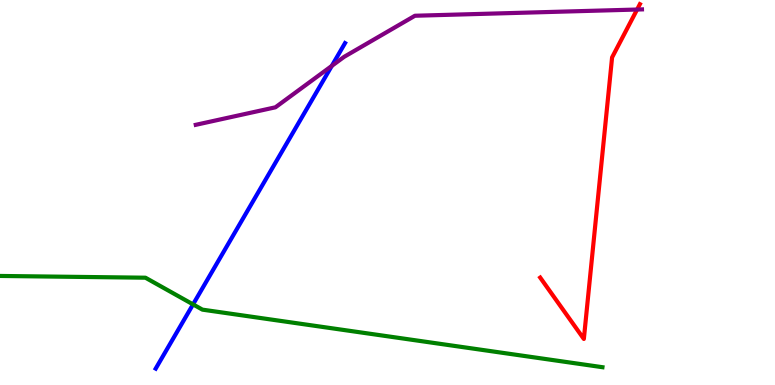[{'lines': ['blue', 'red'], 'intersections': []}, {'lines': ['green', 'red'], 'intersections': []}, {'lines': ['purple', 'red'], 'intersections': [{'x': 8.22, 'y': 9.75}]}, {'lines': ['blue', 'green'], 'intersections': [{'x': 2.49, 'y': 2.09}]}, {'lines': ['blue', 'purple'], 'intersections': [{'x': 4.28, 'y': 8.29}]}, {'lines': ['green', 'purple'], 'intersections': []}]